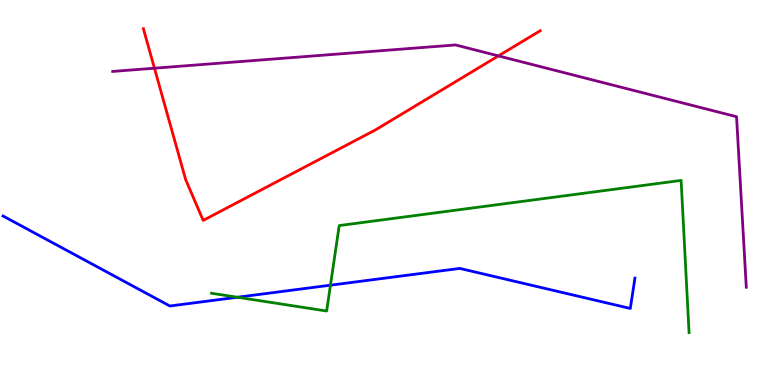[{'lines': ['blue', 'red'], 'intersections': []}, {'lines': ['green', 'red'], 'intersections': []}, {'lines': ['purple', 'red'], 'intersections': [{'x': 1.99, 'y': 8.23}, {'x': 6.43, 'y': 8.55}]}, {'lines': ['blue', 'green'], 'intersections': [{'x': 3.06, 'y': 2.28}, {'x': 4.26, 'y': 2.59}]}, {'lines': ['blue', 'purple'], 'intersections': []}, {'lines': ['green', 'purple'], 'intersections': []}]